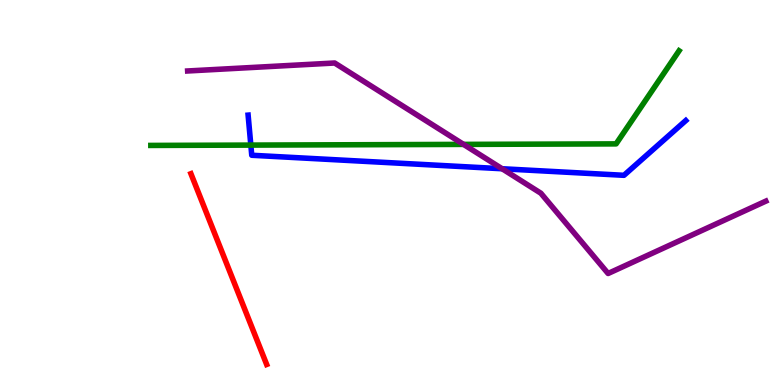[{'lines': ['blue', 'red'], 'intersections': []}, {'lines': ['green', 'red'], 'intersections': []}, {'lines': ['purple', 'red'], 'intersections': []}, {'lines': ['blue', 'green'], 'intersections': [{'x': 3.24, 'y': 6.23}]}, {'lines': ['blue', 'purple'], 'intersections': [{'x': 6.48, 'y': 5.62}]}, {'lines': ['green', 'purple'], 'intersections': [{'x': 5.98, 'y': 6.25}]}]